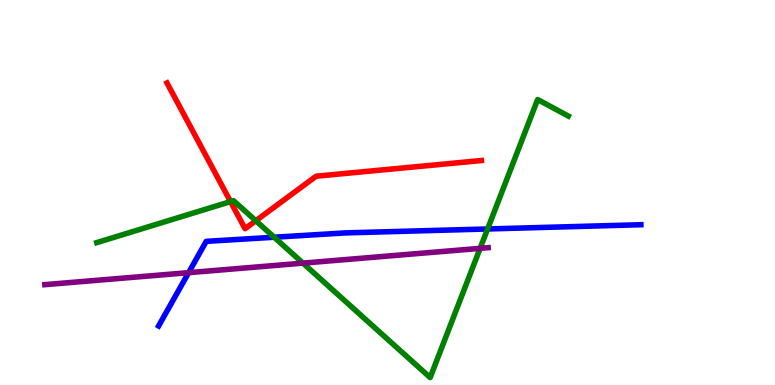[{'lines': ['blue', 'red'], 'intersections': []}, {'lines': ['green', 'red'], 'intersections': [{'x': 2.97, 'y': 4.76}, {'x': 3.3, 'y': 4.27}]}, {'lines': ['purple', 'red'], 'intersections': []}, {'lines': ['blue', 'green'], 'intersections': [{'x': 3.54, 'y': 3.84}, {'x': 6.29, 'y': 4.05}]}, {'lines': ['blue', 'purple'], 'intersections': [{'x': 2.43, 'y': 2.92}]}, {'lines': ['green', 'purple'], 'intersections': [{'x': 3.91, 'y': 3.17}, {'x': 6.2, 'y': 3.55}]}]